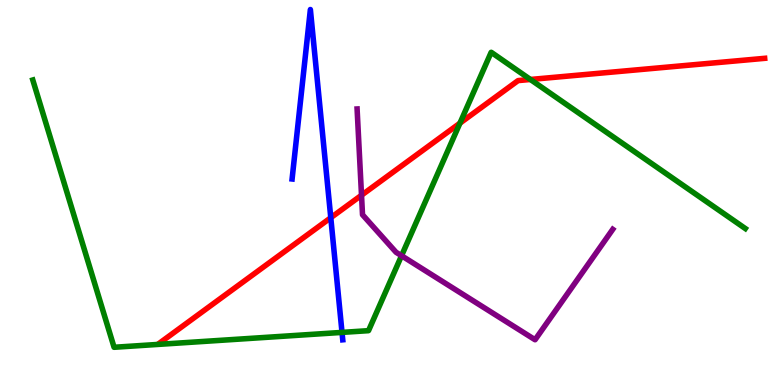[{'lines': ['blue', 'red'], 'intersections': [{'x': 4.27, 'y': 4.35}]}, {'lines': ['green', 'red'], 'intersections': [{'x': 5.93, 'y': 6.8}, {'x': 6.84, 'y': 7.94}]}, {'lines': ['purple', 'red'], 'intersections': [{'x': 4.66, 'y': 4.93}]}, {'lines': ['blue', 'green'], 'intersections': [{'x': 4.41, 'y': 1.37}]}, {'lines': ['blue', 'purple'], 'intersections': []}, {'lines': ['green', 'purple'], 'intersections': [{'x': 5.18, 'y': 3.36}]}]